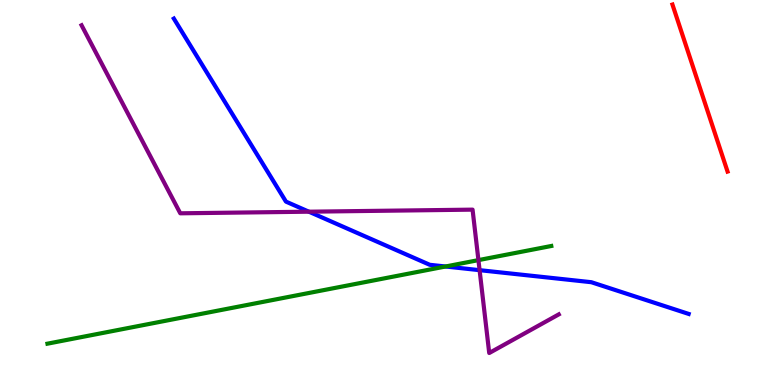[{'lines': ['blue', 'red'], 'intersections': []}, {'lines': ['green', 'red'], 'intersections': []}, {'lines': ['purple', 'red'], 'intersections': []}, {'lines': ['blue', 'green'], 'intersections': [{'x': 5.75, 'y': 3.08}]}, {'lines': ['blue', 'purple'], 'intersections': [{'x': 3.99, 'y': 4.5}, {'x': 6.19, 'y': 2.98}]}, {'lines': ['green', 'purple'], 'intersections': [{'x': 6.17, 'y': 3.24}]}]